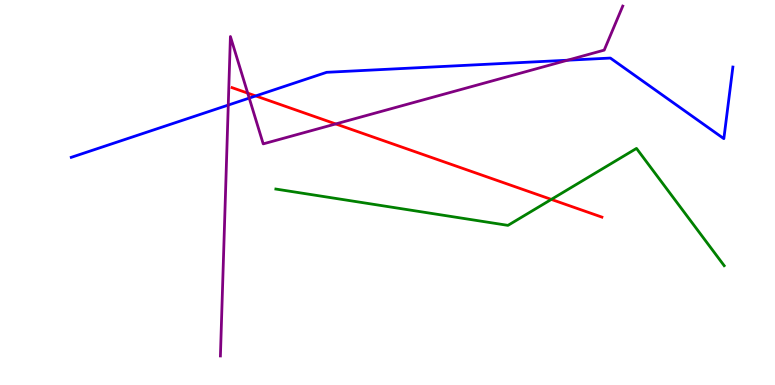[{'lines': ['blue', 'red'], 'intersections': [{'x': 3.3, 'y': 7.51}]}, {'lines': ['green', 'red'], 'intersections': [{'x': 7.11, 'y': 4.82}]}, {'lines': ['purple', 'red'], 'intersections': [{'x': 3.2, 'y': 7.58}, {'x': 4.33, 'y': 6.78}]}, {'lines': ['blue', 'green'], 'intersections': []}, {'lines': ['blue', 'purple'], 'intersections': [{'x': 2.95, 'y': 7.27}, {'x': 3.22, 'y': 7.45}, {'x': 7.32, 'y': 8.44}]}, {'lines': ['green', 'purple'], 'intersections': []}]